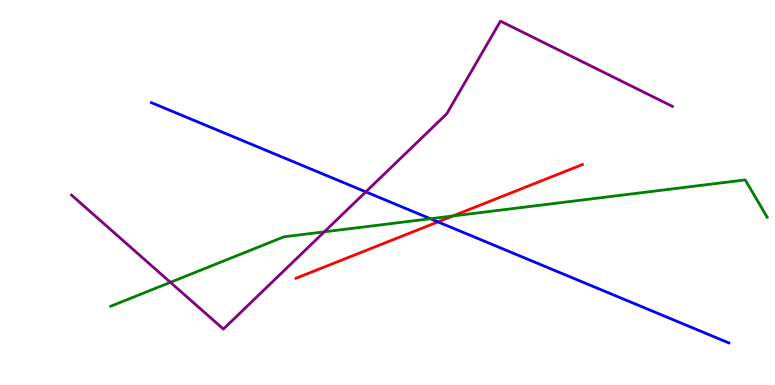[{'lines': ['blue', 'red'], 'intersections': [{'x': 5.65, 'y': 4.24}]}, {'lines': ['green', 'red'], 'intersections': [{'x': 5.84, 'y': 4.39}]}, {'lines': ['purple', 'red'], 'intersections': []}, {'lines': ['blue', 'green'], 'intersections': [{'x': 5.55, 'y': 4.32}]}, {'lines': ['blue', 'purple'], 'intersections': [{'x': 4.72, 'y': 5.02}]}, {'lines': ['green', 'purple'], 'intersections': [{'x': 2.2, 'y': 2.67}, {'x': 4.18, 'y': 3.98}]}]